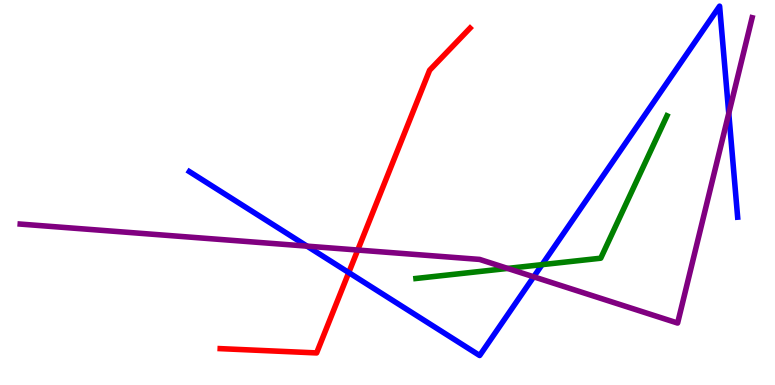[{'lines': ['blue', 'red'], 'intersections': [{'x': 4.5, 'y': 2.92}]}, {'lines': ['green', 'red'], 'intersections': []}, {'lines': ['purple', 'red'], 'intersections': [{'x': 4.62, 'y': 3.51}]}, {'lines': ['blue', 'green'], 'intersections': [{'x': 6.99, 'y': 3.13}]}, {'lines': ['blue', 'purple'], 'intersections': [{'x': 3.96, 'y': 3.61}, {'x': 6.89, 'y': 2.81}, {'x': 9.4, 'y': 7.05}]}, {'lines': ['green', 'purple'], 'intersections': [{'x': 6.55, 'y': 3.03}]}]